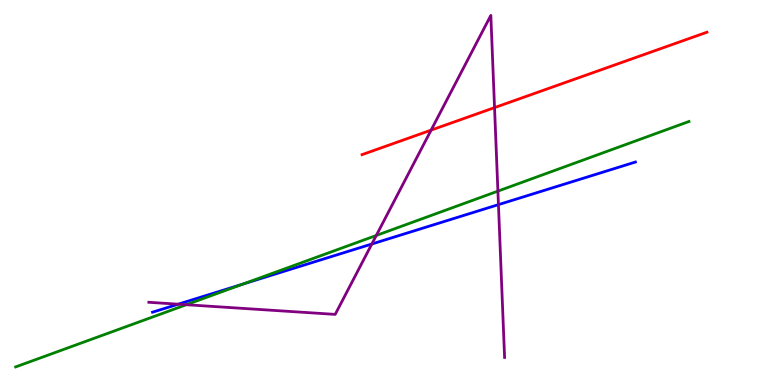[{'lines': ['blue', 'red'], 'intersections': []}, {'lines': ['green', 'red'], 'intersections': []}, {'lines': ['purple', 'red'], 'intersections': [{'x': 5.56, 'y': 6.62}, {'x': 6.38, 'y': 7.2}]}, {'lines': ['blue', 'green'], 'intersections': [{'x': 3.13, 'y': 2.62}]}, {'lines': ['blue', 'purple'], 'intersections': [{'x': 2.3, 'y': 2.1}, {'x': 4.8, 'y': 3.66}, {'x': 6.43, 'y': 4.68}]}, {'lines': ['green', 'purple'], 'intersections': [{'x': 2.4, 'y': 2.09}, {'x': 4.86, 'y': 3.88}, {'x': 6.42, 'y': 5.04}]}]